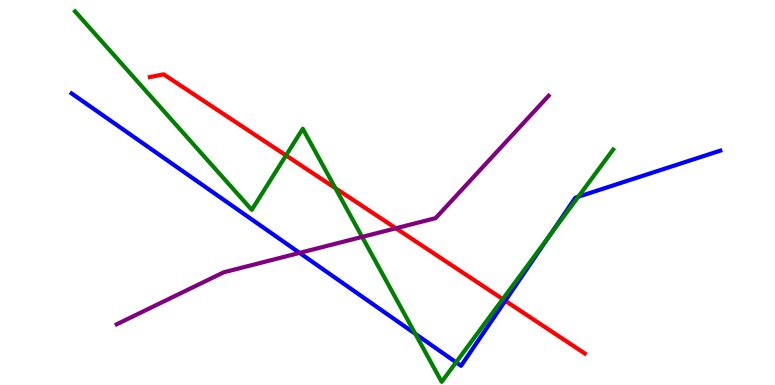[{'lines': ['blue', 'red'], 'intersections': [{'x': 6.52, 'y': 2.19}]}, {'lines': ['green', 'red'], 'intersections': [{'x': 3.69, 'y': 5.96}, {'x': 4.33, 'y': 5.11}, {'x': 6.49, 'y': 2.23}]}, {'lines': ['purple', 'red'], 'intersections': [{'x': 5.11, 'y': 4.07}]}, {'lines': ['blue', 'green'], 'intersections': [{'x': 5.36, 'y': 1.33}, {'x': 5.88, 'y': 0.589}, {'x': 7.09, 'y': 3.86}, {'x': 7.46, 'y': 4.89}]}, {'lines': ['blue', 'purple'], 'intersections': [{'x': 3.87, 'y': 3.43}]}, {'lines': ['green', 'purple'], 'intersections': [{'x': 4.67, 'y': 3.85}]}]